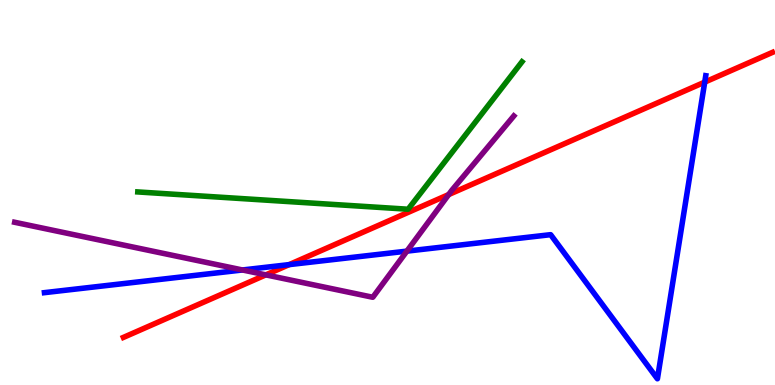[{'lines': ['blue', 'red'], 'intersections': [{'x': 3.73, 'y': 3.13}, {'x': 9.09, 'y': 7.87}]}, {'lines': ['green', 'red'], 'intersections': []}, {'lines': ['purple', 'red'], 'intersections': [{'x': 3.43, 'y': 2.86}, {'x': 5.79, 'y': 4.95}]}, {'lines': ['blue', 'green'], 'intersections': []}, {'lines': ['blue', 'purple'], 'intersections': [{'x': 3.13, 'y': 2.99}, {'x': 5.25, 'y': 3.48}]}, {'lines': ['green', 'purple'], 'intersections': []}]